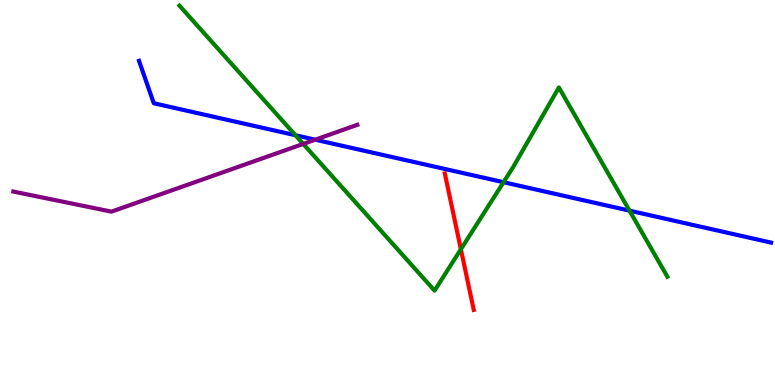[{'lines': ['blue', 'red'], 'intersections': []}, {'lines': ['green', 'red'], 'intersections': [{'x': 5.95, 'y': 3.53}]}, {'lines': ['purple', 'red'], 'intersections': []}, {'lines': ['blue', 'green'], 'intersections': [{'x': 3.81, 'y': 6.49}, {'x': 6.5, 'y': 5.27}, {'x': 8.12, 'y': 4.53}]}, {'lines': ['blue', 'purple'], 'intersections': [{'x': 4.07, 'y': 6.37}]}, {'lines': ['green', 'purple'], 'intersections': [{'x': 3.91, 'y': 6.26}]}]